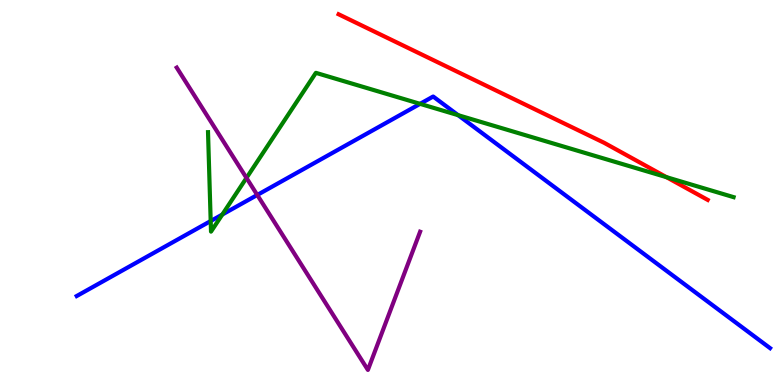[{'lines': ['blue', 'red'], 'intersections': []}, {'lines': ['green', 'red'], 'intersections': [{'x': 8.6, 'y': 5.4}]}, {'lines': ['purple', 'red'], 'intersections': []}, {'lines': ['blue', 'green'], 'intersections': [{'x': 2.72, 'y': 4.26}, {'x': 2.87, 'y': 4.43}, {'x': 5.42, 'y': 7.3}, {'x': 5.91, 'y': 7.01}]}, {'lines': ['blue', 'purple'], 'intersections': [{'x': 3.32, 'y': 4.94}]}, {'lines': ['green', 'purple'], 'intersections': [{'x': 3.18, 'y': 5.38}]}]